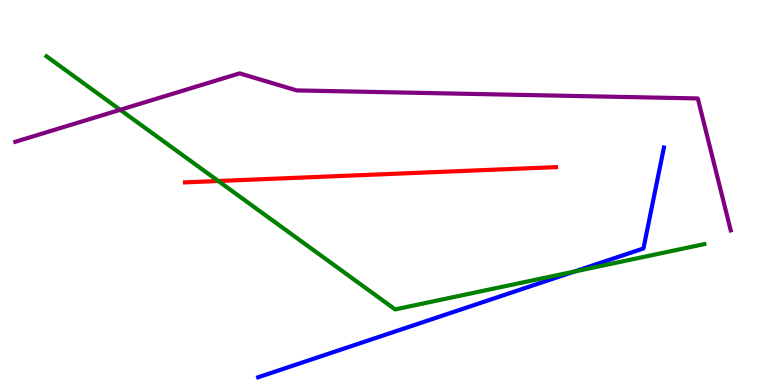[{'lines': ['blue', 'red'], 'intersections': []}, {'lines': ['green', 'red'], 'intersections': [{'x': 2.82, 'y': 5.3}]}, {'lines': ['purple', 'red'], 'intersections': []}, {'lines': ['blue', 'green'], 'intersections': [{'x': 7.41, 'y': 2.95}]}, {'lines': ['blue', 'purple'], 'intersections': []}, {'lines': ['green', 'purple'], 'intersections': [{'x': 1.55, 'y': 7.15}]}]